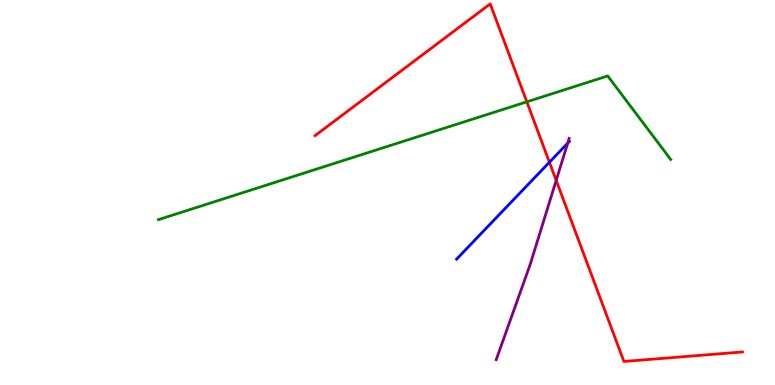[{'lines': ['blue', 'red'], 'intersections': [{'x': 7.09, 'y': 5.79}]}, {'lines': ['green', 'red'], 'intersections': [{'x': 6.8, 'y': 7.36}]}, {'lines': ['purple', 'red'], 'intersections': [{'x': 7.18, 'y': 5.32}]}, {'lines': ['blue', 'green'], 'intersections': []}, {'lines': ['blue', 'purple'], 'intersections': [{'x': 7.33, 'y': 6.28}]}, {'lines': ['green', 'purple'], 'intersections': []}]